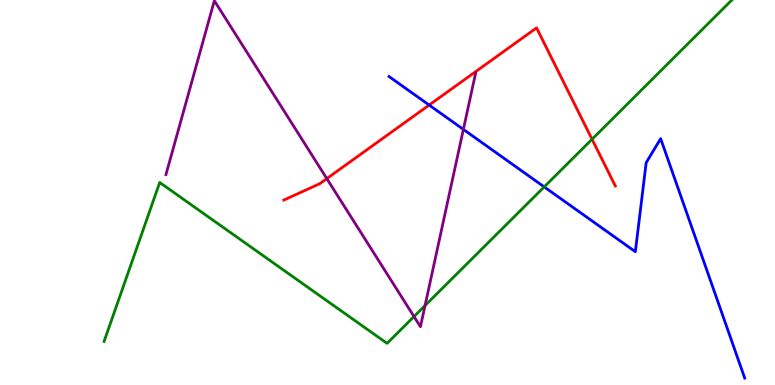[{'lines': ['blue', 'red'], 'intersections': [{'x': 5.54, 'y': 7.27}]}, {'lines': ['green', 'red'], 'intersections': [{'x': 7.64, 'y': 6.38}]}, {'lines': ['purple', 'red'], 'intersections': [{'x': 4.22, 'y': 5.36}]}, {'lines': ['blue', 'green'], 'intersections': [{'x': 7.02, 'y': 5.15}]}, {'lines': ['blue', 'purple'], 'intersections': [{'x': 5.98, 'y': 6.64}]}, {'lines': ['green', 'purple'], 'intersections': [{'x': 5.34, 'y': 1.78}, {'x': 5.48, 'y': 2.06}]}]